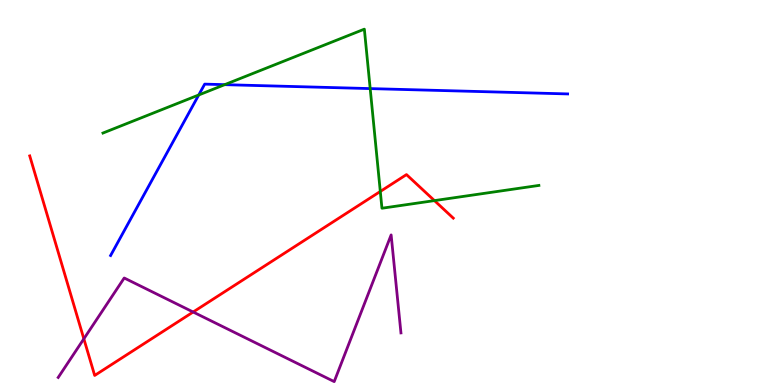[{'lines': ['blue', 'red'], 'intersections': []}, {'lines': ['green', 'red'], 'intersections': [{'x': 4.91, 'y': 5.03}, {'x': 5.61, 'y': 4.79}]}, {'lines': ['purple', 'red'], 'intersections': [{'x': 1.08, 'y': 1.2}, {'x': 2.49, 'y': 1.9}]}, {'lines': ['blue', 'green'], 'intersections': [{'x': 2.56, 'y': 7.53}, {'x': 2.9, 'y': 7.8}, {'x': 4.78, 'y': 7.7}]}, {'lines': ['blue', 'purple'], 'intersections': []}, {'lines': ['green', 'purple'], 'intersections': []}]